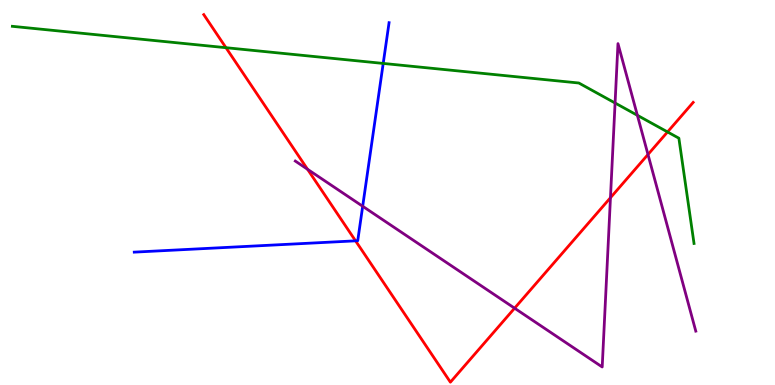[{'lines': ['blue', 'red'], 'intersections': [{'x': 4.59, 'y': 3.74}]}, {'lines': ['green', 'red'], 'intersections': [{'x': 2.92, 'y': 8.76}, {'x': 8.61, 'y': 6.57}]}, {'lines': ['purple', 'red'], 'intersections': [{'x': 3.97, 'y': 5.6}, {'x': 6.64, 'y': 1.99}, {'x': 7.88, 'y': 4.86}, {'x': 8.36, 'y': 5.99}]}, {'lines': ['blue', 'green'], 'intersections': [{'x': 4.94, 'y': 8.35}]}, {'lines': ['blue', 'purple'], 'intersections': [{'x': 4.68, 'y': 4.64}]}, {'lines': ['green', 'purple'], 'intersections': [{'x': 7.94, 'y': 7.32}, {'x': 8.22, 'y': 7.0}]}]